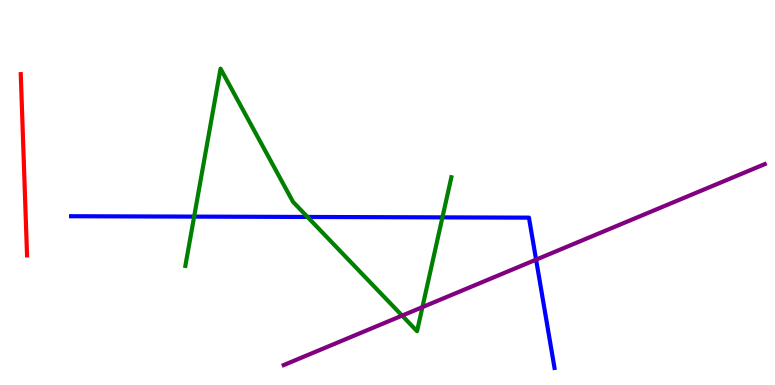[{'lines': ['blue', 'red'], 'intersections': []}, {'lines': ['green', 'red'], 'intersections': []}, {'lines': ['purple', 'red'], 'intersections': []}, {'lines': ['blue', 'green'], 'intersections': [{'x': 2.51, 'y': 4.37}, {'x': 3.97, 'y': 4.36}, {'x': 5.71, 'y': 4.35}]}, {'lines': ['blue', 'purple'], 'intersections': [{'x': 6.92, 'y': 3.26}]}, {'lines': ['green', 'purple'], 'intersections': [{'x': 5.19, 'y': 1.8}, {'x': 5.45, 'y': 2.02}]}]